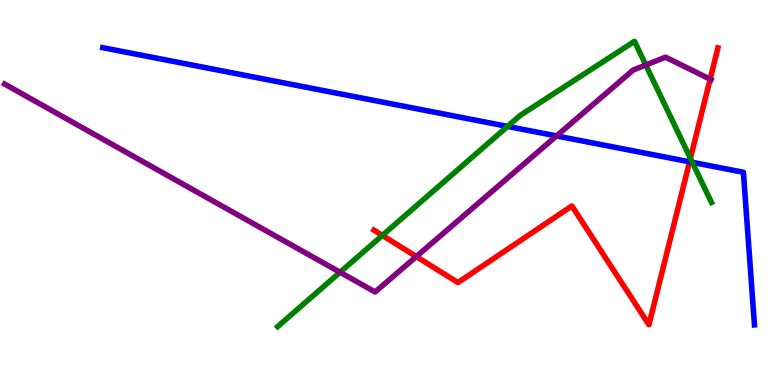[{'lines': ['blue', 'red'], 'intersections': [{'x': 8.9, 'y': 5.8}]}, {'lines': ['green', 'red'], 'intersections': [{'x': 4.93, 'y': 3.89}, {'x': 8.91, 'y': 5.89}]}, {'lines': ['purple', 'red'], 'intersections': [{'x': 5.37, 'y': 3.34}, {'x': 9.16, 'y': 7.94}]}, {'lines': ['blue', 'green'], 'intersections': [{'x': 6.55, 'y': 6.72}, {'x': 8.93, 'y': 5.78}]}, {'lines': ['blue', 'purple'], 'intersections': [{'x': 7.18, 'y': 6.47}]}, {'lines': ['green', 'purple'], 'intersections': [{'x': 4.39, 'y': 2.93}, {'x': 8.33, 'y': 8.31}]}]